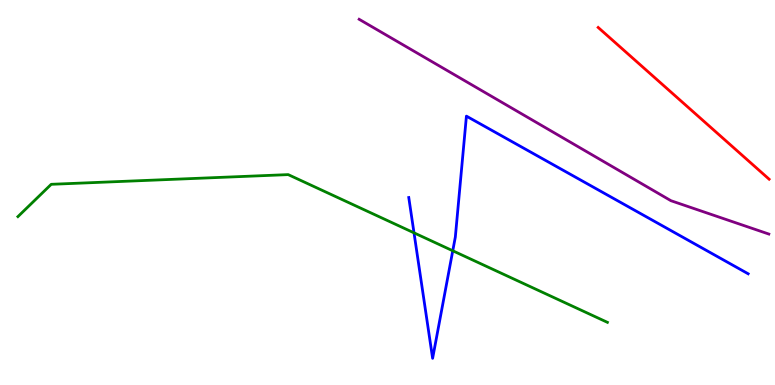[{'lines': ['blue', 'red'], 'intersections': []}, {'lines': ['green', 'red'], 'intersections': []}, {'lines': ['purple', 'red'], 'intersections': []}, {'lines': ['blue', 'green'], 'intersections': [{'x': 5.34, 'y': 3.95}, {'x': 5.84, 'y': 3.49}]}, {'lines': ['blue', 'purple'], 'intersections': []}, {'lines': ['green', 'purple'], 'intersections': []}]